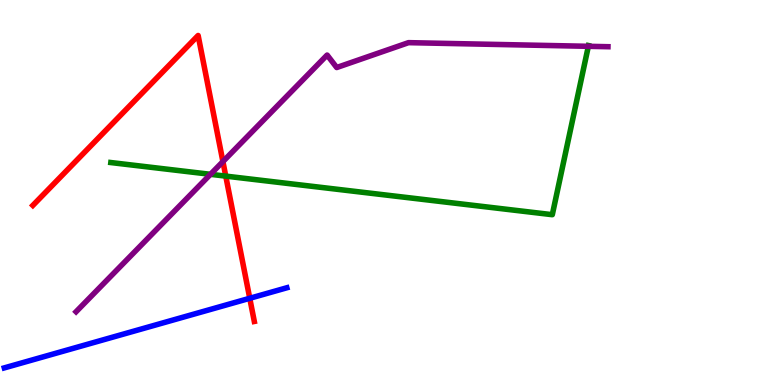[{'lines': ['blue', 'red'], 'intersections': [{'x': 3.22, 'y': 2.25}]}, {'lines': ['green', 'red'], 'intersections': [{'x': 2.91, 'y': 5.43}]}, {'lines': ['purple', 'red'], 'intersections': [{'x': 2.88, 'y': 5.8}]}, {'lines': ['blue', 'green'], 'intersections': []}, {'lines': ['blue', 'purple'], 'intersections': []}, {'lines': ['green', 'purple'], 'intersections': [{'x': 2.72, 'y': 5.47}, {'x': 7.59, 'y': 8.8}]}]